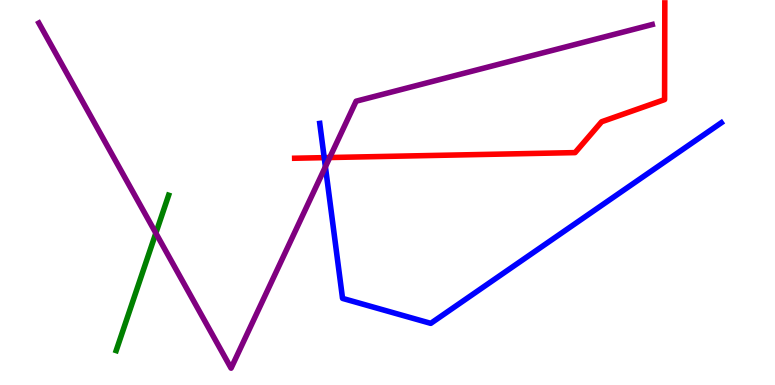[{'lines': ['blue', 'red'], 'intersections': [{'x': 4.18, 'y': 5.91}]}, {'lines': ['green', 'red'], 'intersections': []}, {'lines': ['purple', 'red'], 'intersections': [{'x': 4.25, 'y': 5.91}]}, {'lines': ['blue', 'green'], 'intersections': []}, {'lines': ['blue', 'purple'], 'intersections': [{'x': 4.2, 'y': 5.67}]}, {'lines': ['green', 'purple'], 'intersections': [{'x': 2.01, 'y': 3.95}]}]